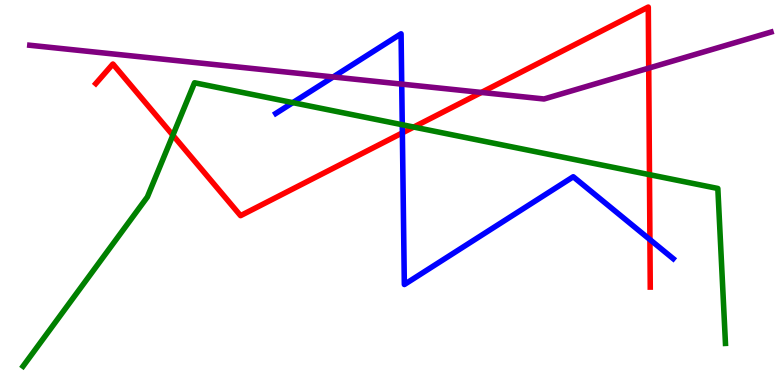[{'lines': ['blue', 'red'], 'intersections': [{'x': 5.19, 'y': 6.55}, {'x': 8.39, 'y': 3.78}]}, {'lines': ['green', 'red'], 'intersections': [{'x': 2.23, 'y': 6.49}, {'x': 5.34, 'y': 6.7}, {'x': 8.38, 'y': 5.46}]}, {'lines': ['purple', 'red'], 'intersections': [{'x': 6.21, 'y': 7.6}, {'x': 8.37, 'y': 8.23}]}, {'lines': ['blue', 'green'], 'intersections': [{'x': 3.78, 'y': 7.33}, {'x': 5.19, 'y': 6.76}]}, {'lines': ['blue', 'purple'], 'intersections': [{'x': 4.3, 'y': 8.0}, {'x': 5.18, 'y': 7.82}]}, {'lines': ['green', 'purple'], 'intersections': []}]